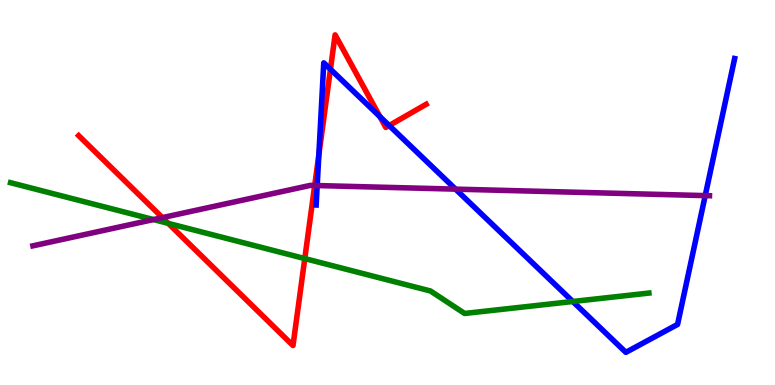[{'lines': ['blue', 'red'], 'intersections': [{'x': 4.11, 'y': 5.98}, {'x': 4.26, 'y': 8.2}, {'x': 4.9, 'y': 6.97}, {'x': 5.02, 'y': 6.74}]}, {'lines': ['green', 'red'], 'intersections': [{'x': 2.17, 'y': 4.2}, {'x': 3.93, 'y': 3.28}]}, {'lines': ['purple', 'red'], 'intersections': [{'x': 2.1, 'y': 4.35}, {'x': 4.06, 'y': 5.18}]}, {'lines': ['blue', 'green'], 'intersections': [{'x': 7.39, 'y': 2.17}]}, {'lines': ['blue', 'purple'], 'intersections': [{'x': 4.09, 'y': 5.18}, {'x': 5.88, 'y': 5.09}, {'x': 9.1, 'y': 4.92}]}, {'lines': ['green', 'purple'], 'intersections': [{'x': 1.98, 'y': 4.3}]}]